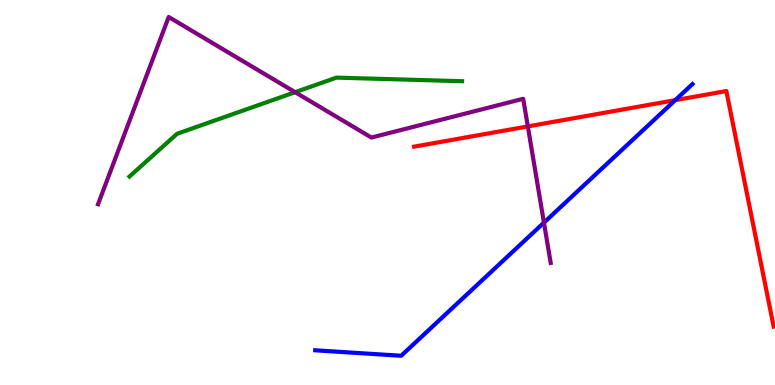[{'lines': ['blue', 'red'], 'intersections': [{'x': 8.71, 'y': 7.4}]}, {'lines': ['green', 'red'], 'intersections': []}, {'lines': ['purple', 'red'], 'intersections': [{'x': 6.81, 'y': 6.72}]}, {'lines': ['blue', 'green'], 'intersections': []}, {'lines': ['blue', 'purple'], 'intersections': [{'x': 7.02, 'y': 4.22}]}, {'lines': ['green', 'purple'], 'intersections': [{'x': 3.81, 'y': 7.61}]}]